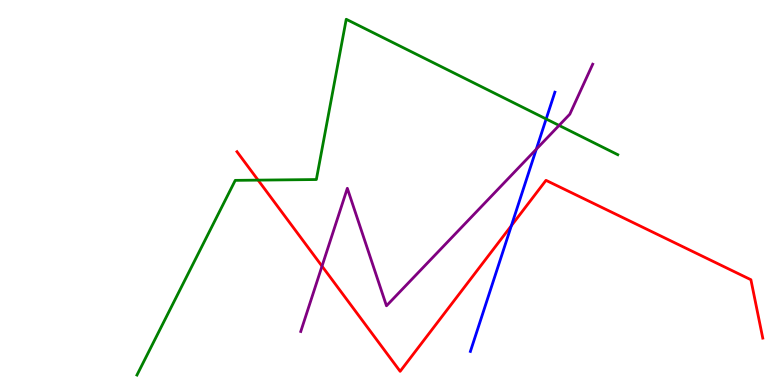[{'lines': ['blue', 'red'], 'intersections': [{'x': 6.6, 'y': 4.14}]}, {'lines': ['green', 'red'], 'intersections': [{'x': 3.33, 'y': 5.32}]}, {'lines': ['purple', 'red'], 'intersections': [{'x': 4.15, 'y': 3.09}]}, {'lines': ['blue', 'green'], 'intersections': [{'x': 7.05, 'y': 6.91}]}, {'lines': ['blue', 'purple'], 'intersections': [{'x': 6.92, 'y': 6.12}]}, {'lines': ['green', 'purple'], 'intersections': [{'x': 7.21, 'y': 6.74}]}]